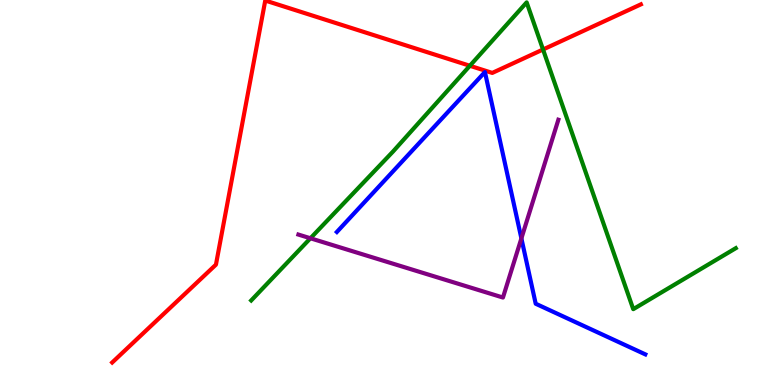[{'lines': ['blue', 'red'], 'intersections': []}, {'lines': ['green', 'red'], 'intersections': [{'x': 6.06, 'y': 8.29}, {'x': 7.01, 'y': 8.71}]}, {'lines': ['purple', 'red'], 'intersections': []}, {'lines': ['blue', 'green'], 'intersections': []}, {'lines': ['blue', 'purple'], 'intersections': [{'x': 6.73, 'y': 3.81}]}, {'lines': ['green', 'purple'], 'intersections': [{'x': 4.01, 'y': 3.81}]}]